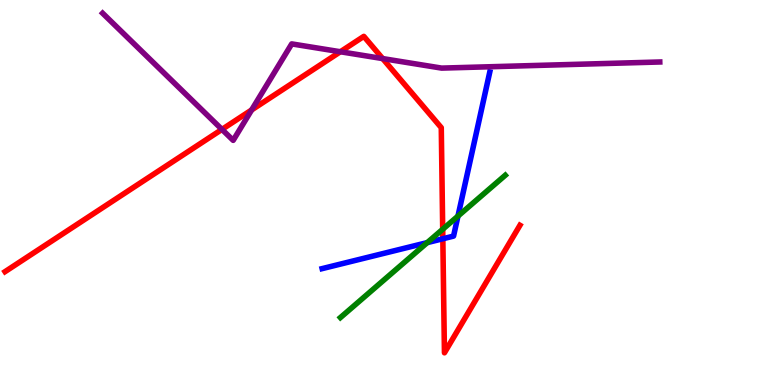[{'lines': ['blue', 'red'], 'intersections': [{'x': 5.71, 'y': 3.8}]}, {'lines': ['green', 'red'], 'intersections': [{'x': 5.71, 'y': 4.04}]}, {'lines': ['purple', 'red'], 'intersections': [{'x': 2.86, 'y': 6.64}, {'x': 3.25, 'y': 7.14}, {'x': 4.39, 'y': 8.66}, {'x': 4.94, 'y': 8.48}]}, {'lines': ['blue', 'green'], 'intersections': [{'x': 5.51, 'y': 3.7}, {'x': 5.91, 'y': 4.39}]}, {'lines': ['blue', 'purple'], 'intersections': []}, {'lines': ['green', 'purple'], 'intersections': []}]